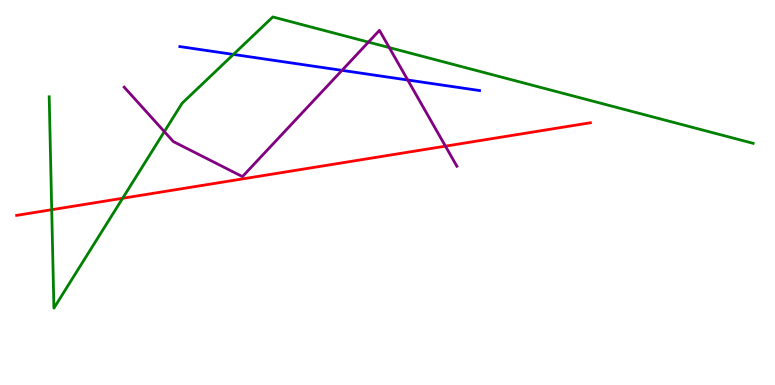[{'lines': ['blue', 'red'], 'intersections': []}, {'lines': ['green', 'red'], 'intersections': [{'x': 0.667, 'y': 4.55}, {'x': 1.58, 'y': 4.85}]}, {'lines': ['purple', 'red'], 'intersections': [{'x': 5.75, 'y': 6.2}]}, {'lines': ['blue', 'green'], 'intersections': [{'x': 3.01, 'y': 8.59}]}, {'lines': ['blue', 'purple'], 'intersections': [{'x': 4.41, 'y': 8.17}, {'x': 5.26, 'y': 7.92}]}, {'lines': ['green', 'purple'], 'intersections': [{'x': 2.12, 'y': 6.58}, {'x': 4.75, 'y': 8.91}, {'x': 5.02, 'y': 8.76}]}]